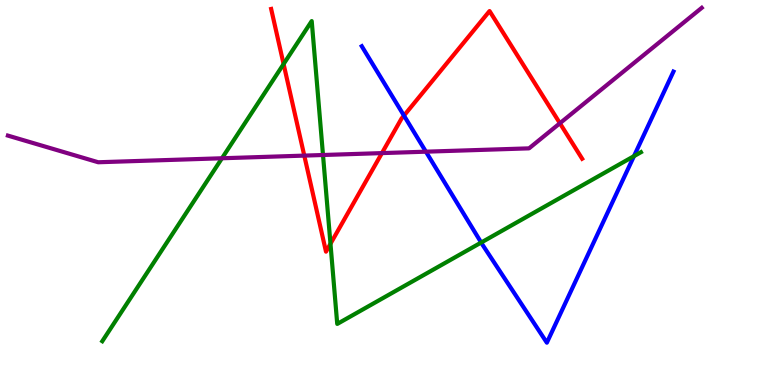[{'lines': ['blue', 'red'], 'intersections': [{'x': 5.21, 'y': 7.0}]}, {'lines': ['green', 'red'], 'intersections': [{'x': 3.66, 'y': 8.34}, {'x': 4.26, 'y': 3.67}]}, {'lines': ['purple', 'red'], 'intersections': [{'x': 3.93, 'y': 5.96}, {'x': 4.93, 'y': 6.02}, {'x': 7.22, 'y': 6.8}]}, {'lines': ['blue', 'green'], 'intersections': [{'x': 6.21, 'y': 3.7}, {'x': 8.18, 'y': 5.94}]}, {'lines': ['blue', 'purple'], 'intersections': [{'x': 5.5, 'y': 6.06}]}, {'lines': ['green', 'purple'], 'intersections': [{'x': 2.86, 'y': 5.89}, {'x': 4.17, 'y': 5.97}]}]